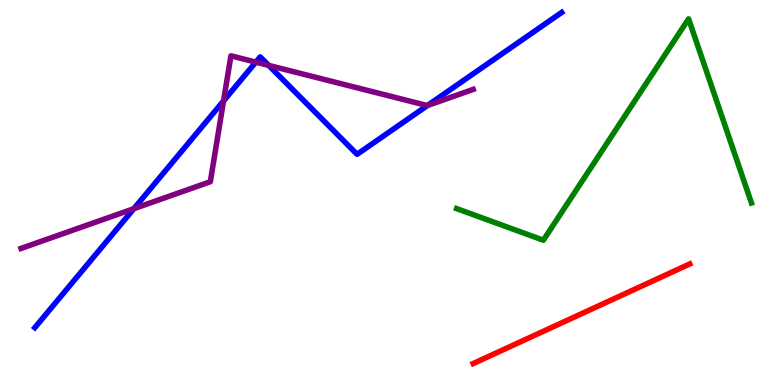[{'lines': ['blue', 'red'], 'intersections': []}, {'lines': ['green', 'red'], 'intersections': []}, {'lines': ['purple', 'red'], 'intersections': []}, {'lines': ['blue', 'green'], 'intersections': []}, {'lines': ['blue', 'purple'], 'intersections': [{'x': 1.73, 'y': 4.58}, {'x': 2.88, 'y': 7.38}, {'x': 3.3, 'y': 8.39}, {'x': 3.47, 'y': 8.3}, {'x': 5.52, 'y': 7.26}]}, {'lines': ['green', 'purple'], 'intersections': []}]